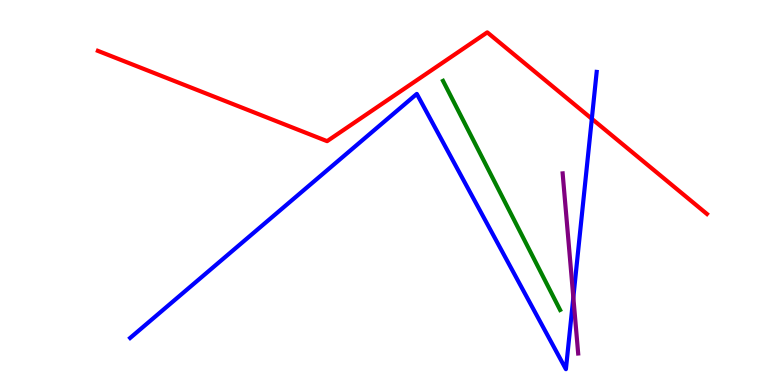[{'lines': ['blue', 'red'], 'intersections': [{'x': 7.64, 'y': 6.91}]}, {'lines': ['green', 'red'], 'intersections': []}, {'lines': ['purple', 'red'], 'intersections': []}, {'lines': ['blue', 'green'], 'intersections': []}, {'lines': ['blue', 'purple'], 'intersections': [{'x': 7.4, 'y': 2.27}]}, {'lines': ['green', 'purple'], 'intersections': []}]